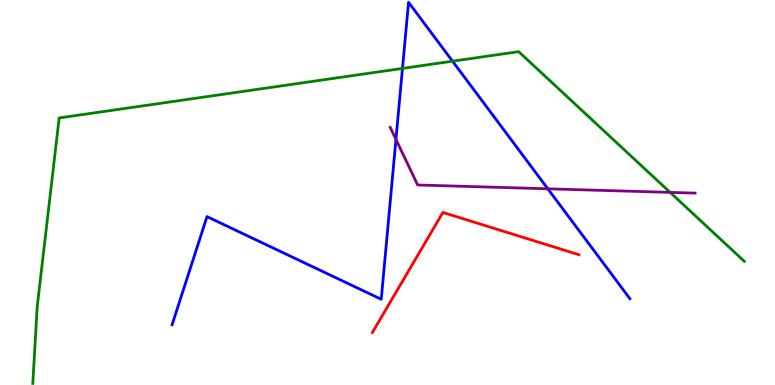[{'lines': ['blue', 'red'], 'intersections': []}, {'lines': ['green', 'red'], 'intersections': []}, {'lines': ['purple', 'red'], 'intersections': []}, {'lines': ['blue', 'green'], 'intersections': [{'x': 5.19, 'y': 8.22}, {'x': 5.84, 'y': 8.41}]}, {'lines': ['blue', 'purple'], 'intersections': [{'x': 5.11, 'y': 6.38}, {'x': 7.07, 'y': 5.1}]}, {'lines': ['green', 'purple'], 'intersections': [{'x': 8.65, 'y': 5.0}]}]